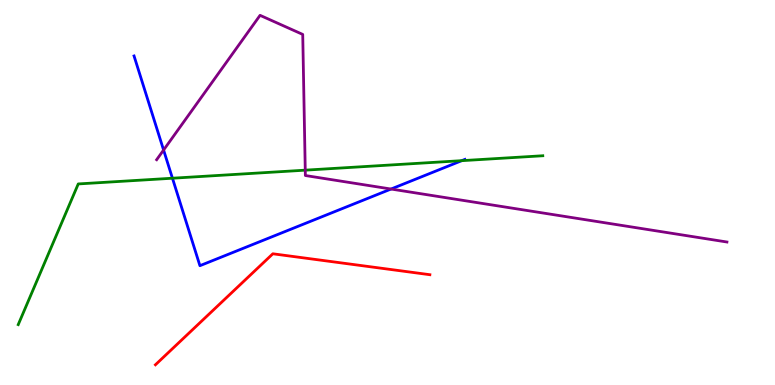[{'lines': ['blue', 'red'], 'intersections': []}, {'lines': ['green', 'red'], 'intersections': []}, {'lines': ['purple', 'red'], 'intersections': []}, {'lines': ['blue', 'green'], 'intersections': [{'x': 2.23, 'y': 5.37}, {'x': 5.96, 'y': 5.83}]}, {'lines': ['blue', 'purple'], 'intersections': [{'x': 2.11, 'y': 6.1}, {'x': 5.05, 'y': 5.09}]}, {'lines': ['green', 'purple'], 'intersections': [{'x': 3.94, 'y': 5.58}]}]